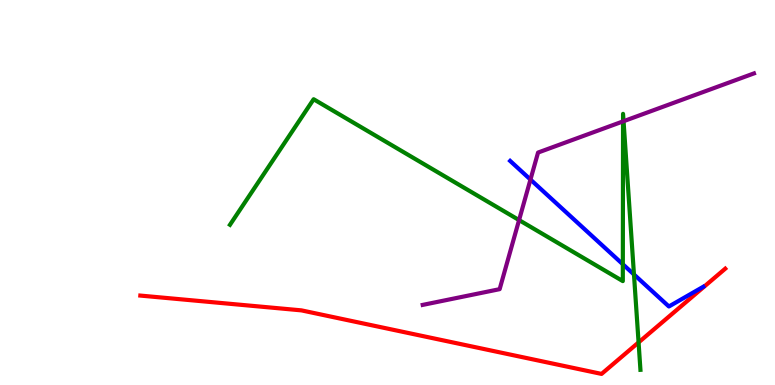[{'lines': ['blue', 'red'], 'intersections': []}, {'lines': ['green', 'red'], 'intersections': [{'x': 8.24, 'y': 1.11}]}, {'lines': ['purple', 'red'], 'intersections': []}, {'lines': ['blue', 'green'], 'intersections': [{'x': 8.04, 'y': 3.14}, {'x': 8.18, 'y': 2.87}]}, {'lines': ['blue', 'purple'], 'intersections': [{'x': 6.84, 'y': 5.34}]}, {'lines': ['green', 'purple'], 'intersections': [{'x': 6.7, 'y': 4.28}, {'x': 8.04, 'y': 6.85}, {'x': 8.05, 'y': 6.85}]}]